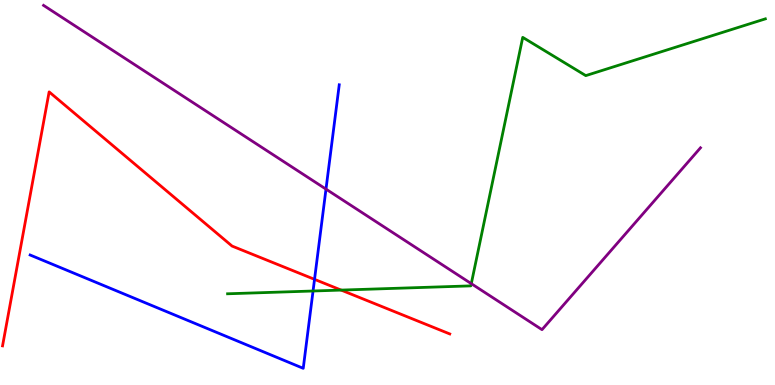[{'lines': ['blue', 'red'], 'intersections': [{'x': 4.06, 'y': 2.74}]}, {'lines': ['green', 'red'], 'intersections': [{'x': 4.4, 'y': 2.47}]}, {'lines': ['purple', 'red'], 'intersections': []}, {'lines': ['blue', 'green'], 'intersections': [{'x': 4.04, 'y': 2.44}]}, {'lines': ['blue', 'purple'], 'intersections': [{'x': 4.21, 'y': 5.09}]}, {'lines': ['green', 'purple'], 'intersections': [{'x': 6.08, 'y': 2.63}]}]